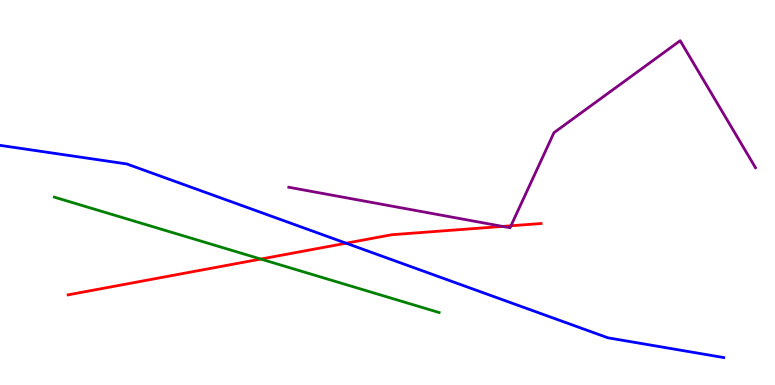[{'lines': ['blue', 'red'], 'intersections': [{'x': 4.47, 'y': 3.68}]}, {'lines': ['green', 'red'], 'intersections': [{'x': 3.37, 'y': 3.27}]}, {'lines': ['purple', 'red'], 'intersections': [{'x': 6.49, 'y': 4.12}, {'x': 6.59, 'y': 4.14}]}, {'lines': ['blue', 'green'], 'intersections': []}, {'lines': ['blue', 'purple'], 'intersections': []}, {'lines': ['green', 'purple'], 'intersections': []}]